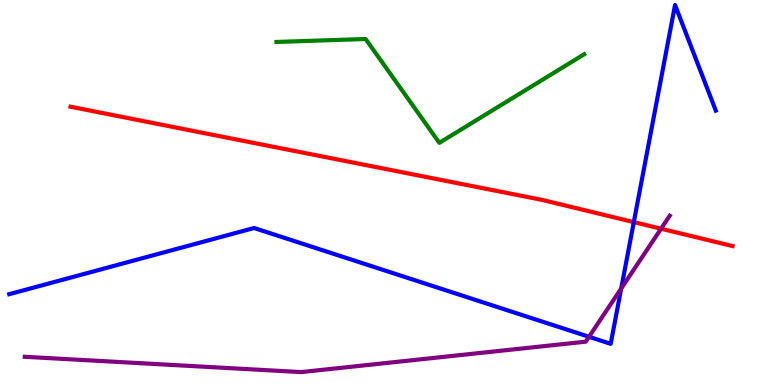[{'lines': ['blue', 'red'], 'intersections': [{'x': 8.18, 'y': 4.23}]}, {'lines': ['green', 'red'], 'intersections': []}, {'lines': ['purple', 'red'], 'intersections': [{'x': 8.53, 'y': 4.06}]}, {'lines': ['blue', 'green'], 'intersections': []}, {'lines': ['blue', 'purple'], 'intersections': [{'x': 7.6, 'y': 1.25}, {'x': 8.02, 'y': 2.51}]}, {'lines': ['green', 'purple'], 'intersections': []}]